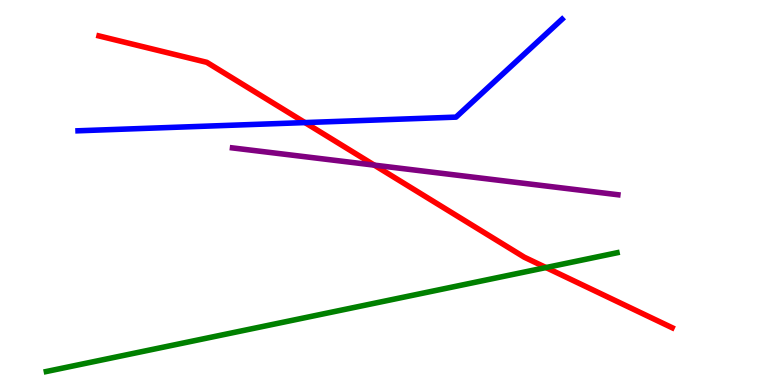[{'lines': ['blue', 'red'], 'intersections': [{'x': 3.94, 'y': 6.82}]}, {'lines': ['green', 'red'], 'intersections': [{'x': 7.05, 'y': 3.05}]}, {'lines': ['purple', 'red'], 'intersections': [{'x': 4.83, 'y': 5.71}]}, {'lines': ['blue', 'green'], 'intersections': []}, {'lines': ['blue', 'purple'], 'intersections': []}, {'lines': ['green', 'purple'], 'intersections': []}]